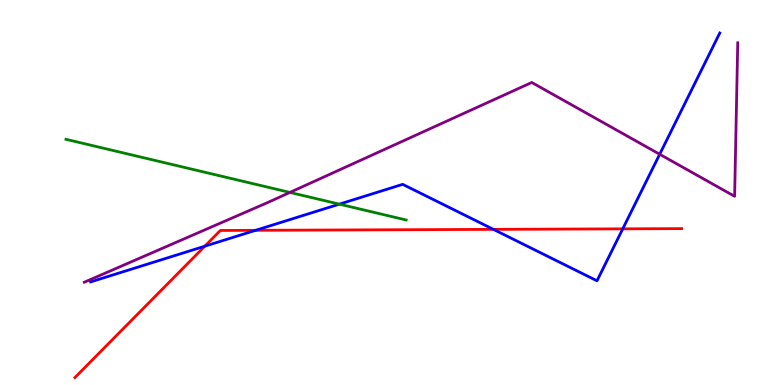[{'lines': ['blue', 'red'], 'intersections': [{'x': 2.64, 'y': 3.6}, {'x': 3.3, 'y': 4.02}, {'x': 6.37, 'y': 4.04}, {'x': 8.04, 'y': 4.06}]}, {'lines': ['green', 'red'], 'intersections': []}, {'lines': ['purple', 'red'], 'intersections': []}, {'lines': ['blue', 'green'], 'intersections': [{'x': 4.38, 'y': 4.7}]}, {'lines': ['blue', 'purple'], 'intersections': [{'x': 8.51, 'y': 5.99}]}, {'lines': ['green', 'purple'], 'intersections': [{'x': 3.74, 'y': 5.0}]}]